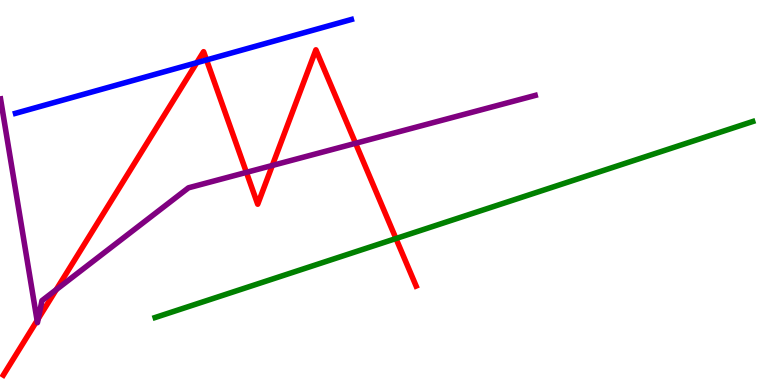[{'lines': ['blue', 'red'], 'intersections': [{'x': 2.54, 'y': 8.37}, {'x': 2.66, 'y': 8.44}]}, {'lines': ['green', 'red'], 'intersections': [{'x': 5.11, 'y': 3.8}]}, {'lines': ['purple', 'red'], 'intersections': [{'x': 0.479, 'y': 1.67}, {'x': 0.494, 'y': 1.72}, {'x': 0.726, 'y': 2.48}, {'x': 3.18, 'y': 5.52}, {'x': 3.51, 'y': 5.7}, {'x': 4.59, 'y': 6.28}]}, {'lines': ['blue', 'green'], 'intersections': []}, {'lines': ['blue', 'purple'], 'intersections': []}, {'lines': ['green', 'purple'], 'intersections': []}]